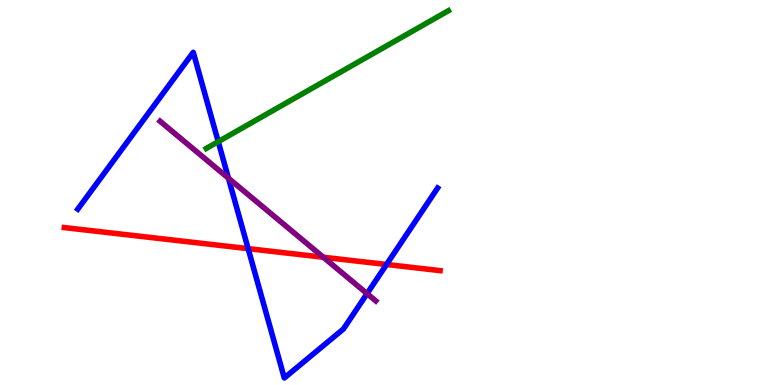[{'lines': ['blue', 'red'], 'intersections': [{'x': 3.2, 'y': 3.54}, {'x': 4.99, 'y': 3.13}]}, {'lines': ['green', 'red'], 'intersections': []}, {'lines': ['purple', 'red'], 'intersections': [{'x': 4.17, 'y': 3.32}]}, {'lines': ['blue', 'green'], 'intersections': [{'x': 2.82, 'y': 6.32}]}, {'lines': ['blue', 'purple'], 'intersections': [{'x': 2.95, 'y': 5.37}, {'x': 4.74, 'y': 2.37}]}, {'lines': ['green', 'purple'], 'intersections': []}]